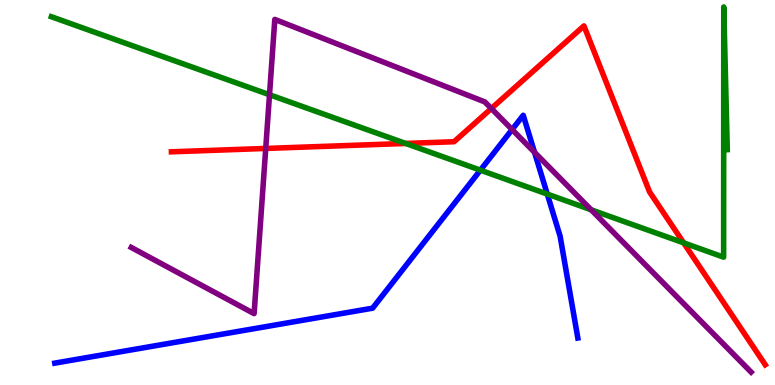[{'lines': ['blue', 'red'], 'intersections': []}, {'lines': ['green', 'red'], 'intersections': [{'x': 5.23, 'y': 6.27}, {'x': 8.82, 'y': 3.69}]}, {'lines': ['purple', 'red'], 'intersections': [{'x': 3.43, 'y': 6.14}, {'x': 6.34, 'y': 7.18}]}, {'lines': ['blue', 'green'], 'intersections': [{'x': 6.2, 'y': 5.58}, {'x': 7.06, 'y': 4.96}]}, {'lines': ['blue', 'purple'], 'intersections': [{'x': 6.61, 'y': 6.63}, {'x': 6.9, 'y': 6.04}]}, {'lines': ['green', 'purple'], 'intersections': [{'x': 3.48, 'y': 7.54}, {'x': 7.63, 'y': 4.55}]}]